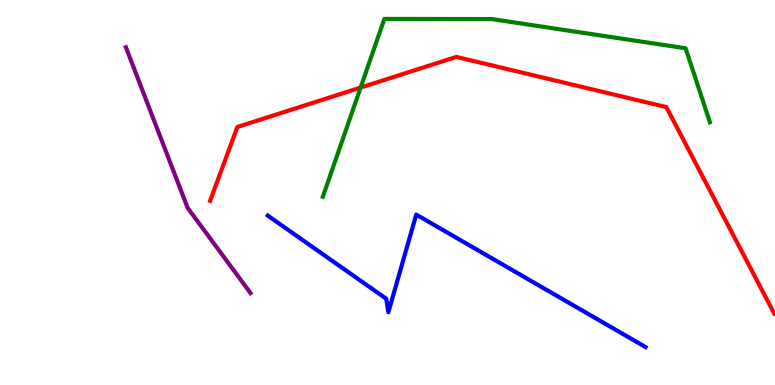[{'lines': ['blue', 'red'], 'intersections': []}, {'lines': ['green', 'red'], 'intersections': [{'x': 4.65, 'y': 7.73}]}, {'lines': ['purple', 'red'], 'intersections': []}, {'lines': ['blue', 'green'], 'intersections': []}, {'lines': ['blue', 'purple'], 'intersections': []}, {'lines': ['green', 'purple'], 'intersections': []}]